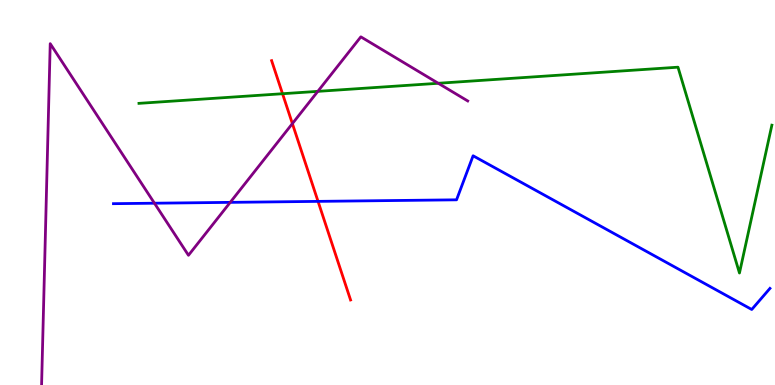[{'lines': ['blue', 'red'], 'intersections': [{'x': 4.1, 'y': 4.77}]}, {'lines': ['green', 'red'], 'intersections': [{'x': 3.65, 'y': 7.57}]}, {'lines': ['purple', 'red'], 'intersections': [{'x': 3.77, 'y': 6.79}]}, {'lines': ['blue', 'green'], 'intersections': []}, {'lines': ['blue', 'purple'], 'intersections': [{'x': 1.99, 'y': 4.72}, {'x': 2.97, 'y': 4.74}]}, {'lines': ['green', 'purple'], 'intersections': [{'x': 4.1, 'y': 7.63}, {'x': 5.65, 'y': 7.84}]}]